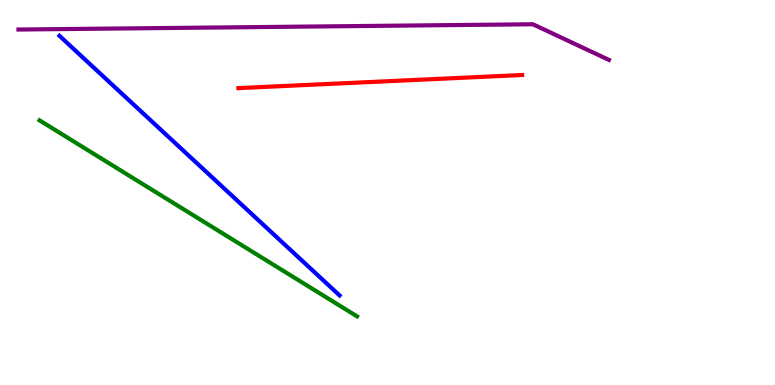[{'lines': ['blue', 'red'], 'intersections': []}, {'lines': ['green', 'red'], 'intersections': []}, {'lines': ['purple', 'red'], 'intersections': []}, {'lines': ['blue', 'green'], 'intersections': []}, {'lines': ['blue', 'purple'], 'intersections': []}, {'lines': ['green', 'purple'], 'intersections': []}]